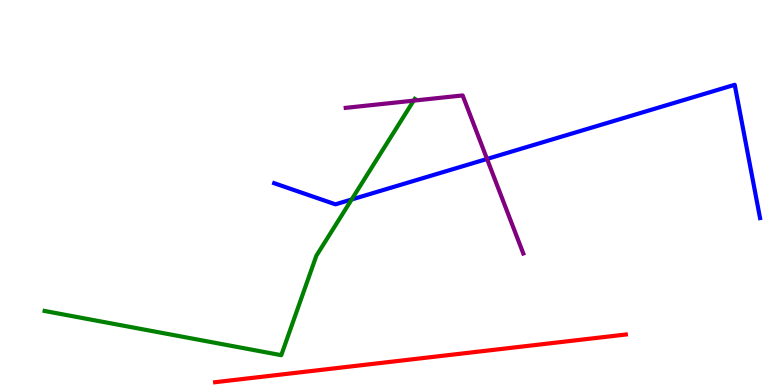[{'lines': ['blue', 'red'], 'intersections': []}, {'lines': ['green', 'red'], 'intersections': []}, {'lines': ['purple', 'red'], 'intersections': []}, {'lines': ['blue', 'green'], 'intersections': [{'x': 4.54, 'y': 4.82}]}, {'lines': ['blue', 'purple'], 'intersections': [{'x': 6.28, 'y': 5.87}]}, {'lines': ['green', 'purple'], 'intersections': [{'x': 5.34, 'y': 7.39}]}]